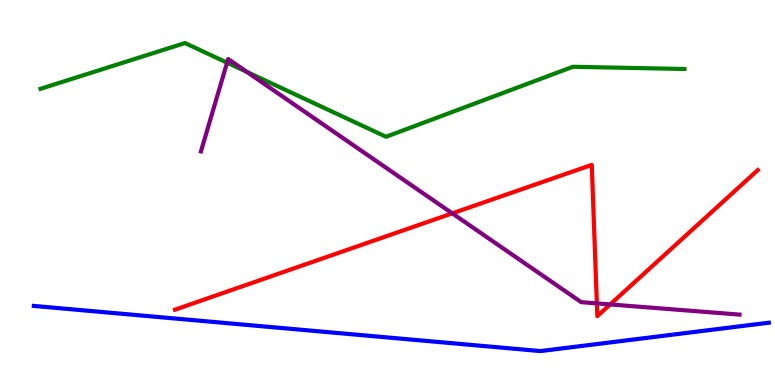[{'lines': ['blue', 'red'], 'intersections': []}, {'lines': ['green', 'red'], 'intersections': []}, {'lines': ['purple', 'red'], 'intersections': [{'x': 5.84, 'y': 4.46}, {'x': 7.7, 'y': 2.12}, {'x': 7.87, 'y': 2.09}]}, {'lines': ['blue', 'green'], 'intersections': []}, {'lines': ['blue', 'purple'], 'intersections': []}, {'lines': ['green', 'purple'], 'intersections': [{'x': 2.93, 'y': 8.37}, {'x': 3.18, 'y': 8.13}]}]